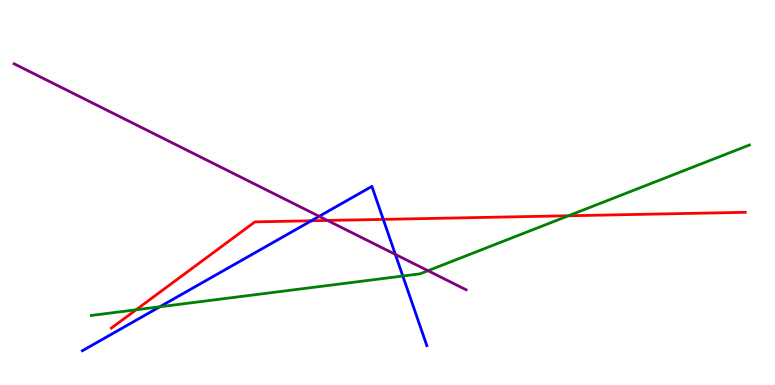[{'lines': ['blue', 'red'], 'intersections': [{'x': 4.02, 'y': 4.27}, {'x': 4.95, 'y': 4.3}]}, {'lines': ['green', 'red'], 'intersections': [{'x': 1.76, 'y': 1.95}, {'x': 7.34, 'y': 4.4}]}, {'lines': ['purple', 'red'], 'intersections': [{'x': 4.23, 'y': 4.27}]}, {'lines': ['blue', 'green'], 'intersections': [{'x': 2.06, 'y': 2.03}, {'x': 5.2, 'y': 2.83}]}, {'lines': ['blue', 'purple'], 'intersections': [{'x': 4.12, 'y': 4.38}, {'x': 5.1, 'y': 3.39}]}, {'lines': ['green', 'purple'], 'intersections': [{'x': 5.52, 'y': 2.97}]}]